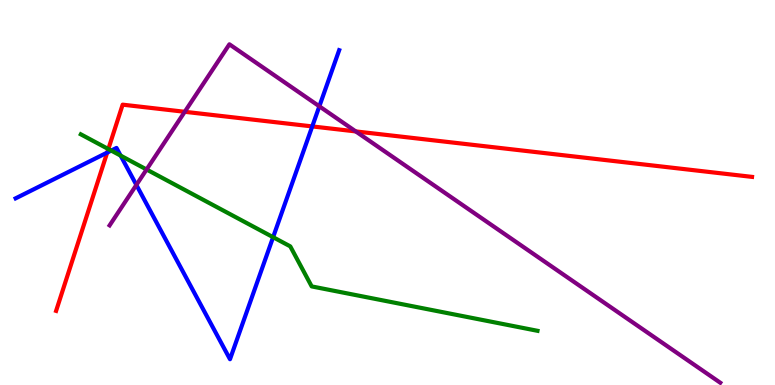[{'lines': ['blue', 'red'], 'intersections': [{'x': 1.38, 'y': 6.04}, {'x': 4.03, 'y': 6.72}]}, {'lines': ['green', 'red'], 'intersections': [{'x': 1.4, 'y': 6.13}]}, {'lines': ['purple', 'red'], 'intersections': [{'x': 2.38, 'y': 7.1}, {'x': 4.59, 'y': 6.59}]}, {'lines': ['blue', 'green'], 'intersections': [{'x': 1.44, 'y': 6.09}, {'x': 1.56, 'y': 5.96}, {'x': 3.52, 'y': 3.84}]}, {'lines': ['blue', 'purple'], 'intersections': [{'x': 1.76, 'y': 5.2}, {'x': 4.12, 'y': 7.24}]}, {'lines': ['green', 'purple'], 'intersections': [{'x': 1.89, 'y': 5.6}]}]